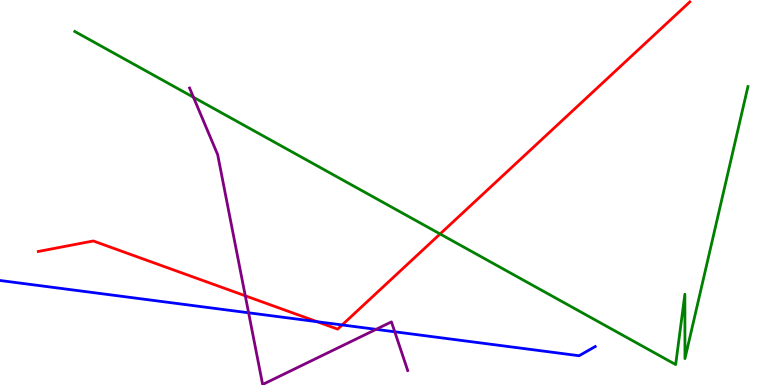[{'lines': ['blue', 'red'], 'intersections': [{'x': 4.09, 'y': 1.64}, {'x': 4.42, 'y': 1.56}]}, {'lines': ['green', 'red'], 'intersections': [{'x': 5.68, 'y': 3.92}]}, {'lines': ['purple', 'red'], 'intersections': [{'x': 3.16, 'y': 2.32}]}, {'lines': ['blue', 'green'], 'intersections': []}, {'lines': ['blue', 'purple'], 'intersections': [{'x': 3.21, 'y': 1.88}, {'x': 4.85, 'y': 1.45}, {'x': 5.09, 'y': 1.38}]}, {'lines': ['green', 'purple'], 'intersections': [{'x': 2.5, 'y': 7.47}]}]